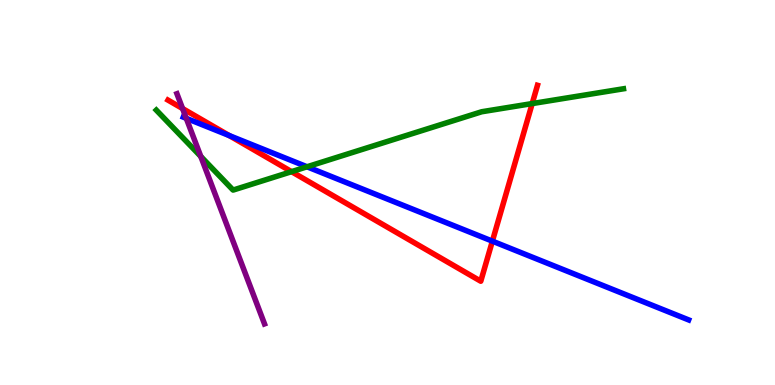[{'lines': ['blue', 'red'], 'intersections': [{'x': 2.96, 'y': 6.48}, {'x': 6.35, 'y': 3.74}]}, {'lines': ['green', 'red'], 'intersections': [{'x': 3.76, 'y': 5.54}, {'x': 6.87, 'y': 7.31}]}, {'lines': ['purple', 'red'], 'intersections': [{'x': 2.36, 'y': 7.18}]}, {'lines': ['blue', 'green'], 'intersections': [{'x': 3.96, 'y': 5.67}]}, {'lines': ['blue', 'purple'], 'intersections': [{'x': 2.4, 'y': 6.93}]}, {'lines': ['green', 'purple'], 'intersections': [{'x': 2.59, 'y': 5.94}]}]